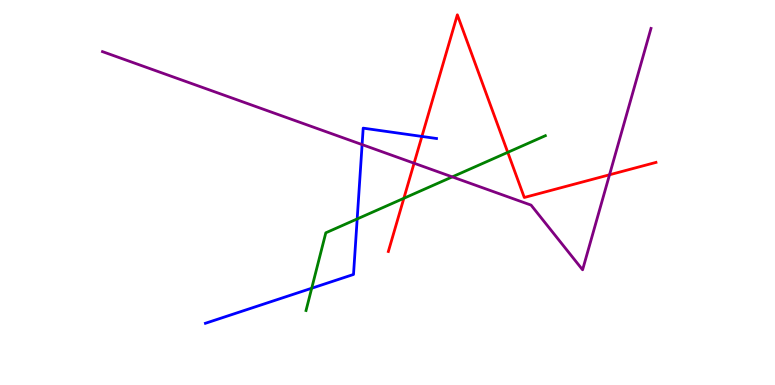[{'lines': ['blue', 'red'], 'intersections': [{'x': 5.44, 'y': 6.46}]}, {'lines': ['green', 'red'], 'intersections': [{'x': 5.21, 'y': 4.85}, {'x': 6.55, 'y': 6.04}]}, {'lines': ['purple', 'red'], 'intersections': [{'x': 5.34, 'y': 5.76}, {'x': 7.86, 'y': 5.46}]}, {'lines': ['blue', 'green'], 'intersections': [{'x': 4.02, 'y': 2.51}, {'x': 4.61, 'y': 4.31}]}, {'lines': ['blue', 'purple'], 'intersections': [{'x': 4.67, 'y': 6.24}]}, {'lines': ['green', 'purple'], 'intersections': [{'x': 5.84, 'y': 5.41}]}]